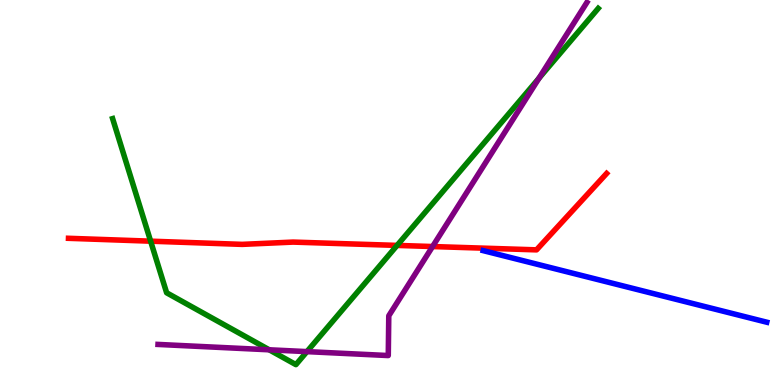[{'lines': ['blue', 'red'], 'intersections': []}, {'lines': ['green', 'red'], 'intersections': [{'x': 1.94, 'y': 3.74}, {'x': 5.12, 'y': 3.63}]}, {'lines': ['purple', 'red'], 'intersections': [{'x': 5.58, 'y': 3.6}]}, {'lines': ['blue', 'green'], 'intersections': []}, {'lines': ['blue', 'purple'], 'intersections': []}, {'lines': ['green', 'purple'], 'intersections': [{'x': 3.47, 'y': 0.914}, {'x': 3.96, 'y': 0.867}, {'x': 6.95, 'y': 7.97}]}]